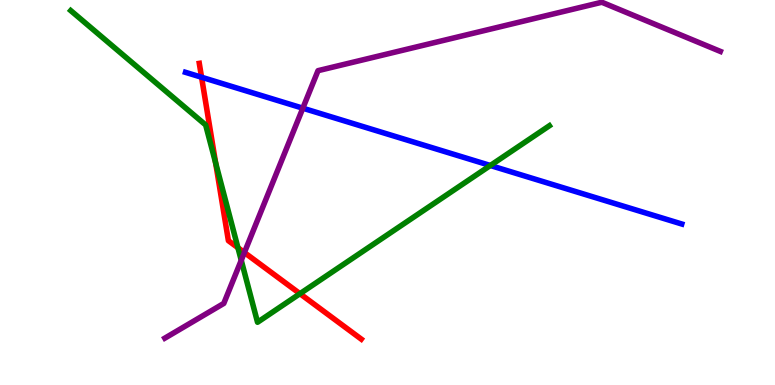[{'lines': ['blue', 'red'], 'intersections': [{'x': 2.6, 'y': 7.99}]}, {'lines': ['green', 'red'], 'intersections': [{'x': 2.78, 'y': 5.77}, {'x': 3.07, 'y': 3.57}, {'x': 3.87, 'y': 2.37}]}, {'lines': ['purple', 'red'], 'intersections': [{'x': 3.15, 'y': 3.44}]}, {'lines': ['blue', 'green'], 'intersections': [{'x': 6.33, 'y': 5.7}]}, {'lines': ['blue', 'purple'], 'intersections': [{'x': 3.91, 'y': 7.19}]}, {'lines': ['green', 'purple'], 'intersections': [{'x': 3.11, 'y': 3.24}]}]